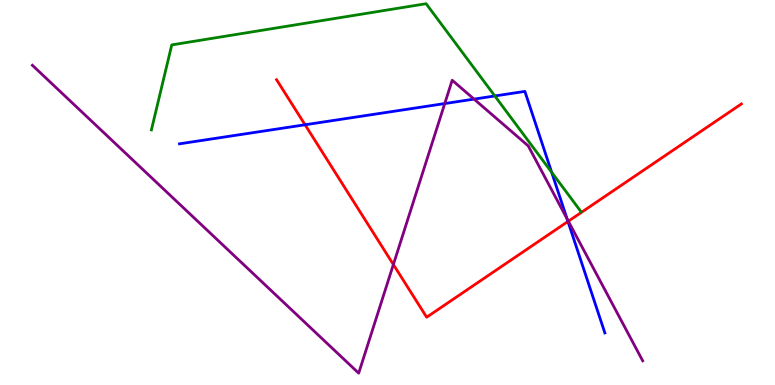[{'lines': ['blue', 'red'], 'intersections': [{'x': 3.94, 'y': 6.76}, {'x': 7.33, 'y': 4.25}]}, {'lines': ['green', 'red'], 'intersections': []}, {'lines': ['purple', 'red'], 'intersections': [{'x': 5.08, 'y': 3.13}, {'x': 7.33, 'y': 4.25}]}, {'lines': ['blue', 'green'], 'intersections': [{'x': 6.38, 'y': 7.51}, {'x': 7.12, 'y': 5.53}]}, {'lines': ['blue', 'purple'], 'intersections': [{'x': 5.74, 'y': 7.31}, {'x': 6.12, 'y': 7.43}, {'x': 7.32, 'y': 4.32}]}, {'lines': ['green', 'purple'], 'intersections': []}]